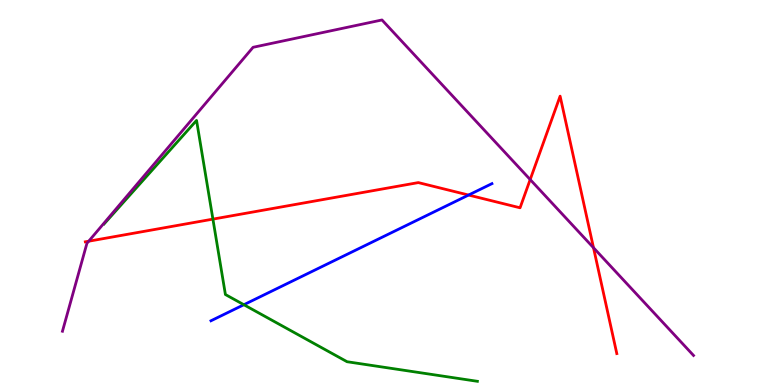[{'lines': ['blue', 'red'], 'intersections': [{'x': 6.05, 'y': 4.93}]}, {'lines': ['green', 'red'], 'intersections': [{'x': 2.75, 'y': 4.31}]}, {'lines': ['purple', 'red'], 'intersections': [{'x': 1.14, 'y': 3.73}, {'x': 6.84, 'y': 5.34}, {'x': 7.66, 'y': 3.57}]}, {'lines': ['blue', 'green'], 'intersections': [{'x': 3.15, 'y': 2.09}]}, {'lines': ['blue', 'purple'], 'intersections': []}, {'lines': ['green', 'purple'], 'intersections': []}]